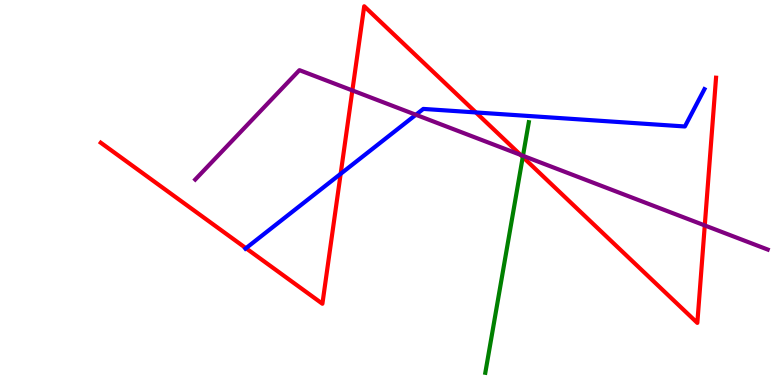[{'lines': ['blue', 'red'], 'intersections': [{'x': 3.17, 'y': 3.55}, {'x': 4.4, 'y': 5.48}, {'x': 6.14, 'y': 7.08}]}, {'lines': ['green', 'red'], 'intersections': [{'x': 6.75, 'y': 5.92}]}, {'lines': ['purple', 'red'], 'intersections': [{'x': 4.55, 'y': 7.65}, {'x': 6.72, 'y': 5.98}, {'x': 9.09, 'y': 4.14}]}, {'lines': ['blue', 'green'], 'intersections': []}, {'lines': ['blue', 'purple'], 'intersections': [{'x': 5.37, 'y': 7.02}]}, {'lines': ['green', 'purple'], 'intersections': [{'x': 6.75, 'y': 5.95}]}]